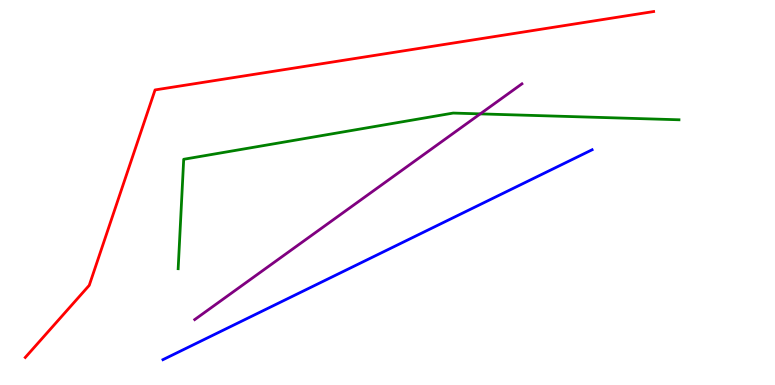[{'lines': ['blue', 'red'], 'intersections': []}, {'lines': ['green', 'red'], 'intersections': []}, {'lines': ['purple', 'red'], 'intersections': []}, {'lines': ['blue', 'green'], 'intersections': []}, {'lines': ['blue', 'purple'], 'intersections': []}, {'lines': ['green', 'purple'], 'intersections': [{'x': 6.2, 'y': 7.04}]}]